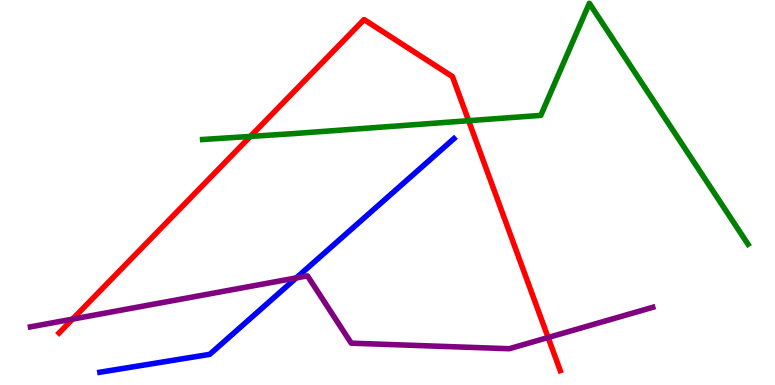[{'lines': ['blue', 'red'], 'intersections': []}, {'lines': ['green', 'red'], 'intersections': [{'x': 3.23, 'y': 6.46}, {'x': 6.05, 'y': 6.87}]}, {'lines': ['purple', 'red'], 'intersections': [{'x': 0.936, 'y': 1.71}, {'x': 7.07, 'y': 1.23}]}, {'lines': ['blue', 'green'], 'intersections': []}, {'lines': ['blue', 'purple'], 'intersections': [{'x': 3.82, 'y': 2.78}]}, {'lines': ['green', 'purple'], 'intersections': []}]